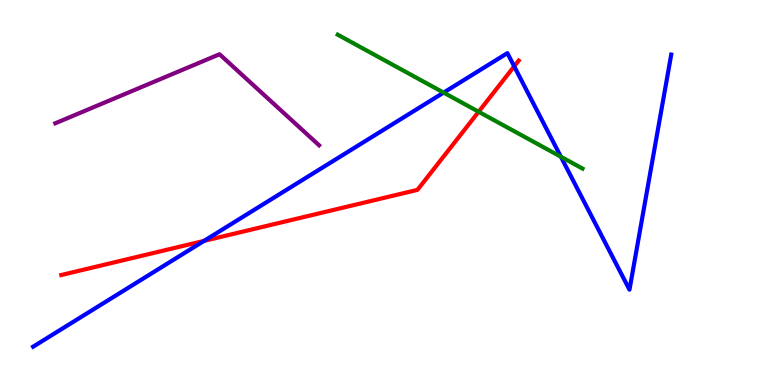[{'lines': ['blue', 'red'], 'intersections': [{'x': 2.63, 'y': 3.74}, {'x': 6.63, 'y': 8.28}]}, {'lines': ['green', 'red'], 'intersections': [{'x': 6.18, 'y': 7.1}]}, {'lines': ['purple', 'red'], 'intersections': []}, {'lines': ['blue', 'green'], 'intersections': [{'x': 5.72, 'y': 7.59}, {'x': 7.24, 'y': 5.93}]}, {'lines': ['blue', 'purple'], 'intersections': []}, {'lines': ['green', 'purple'], 'intersections': []}]